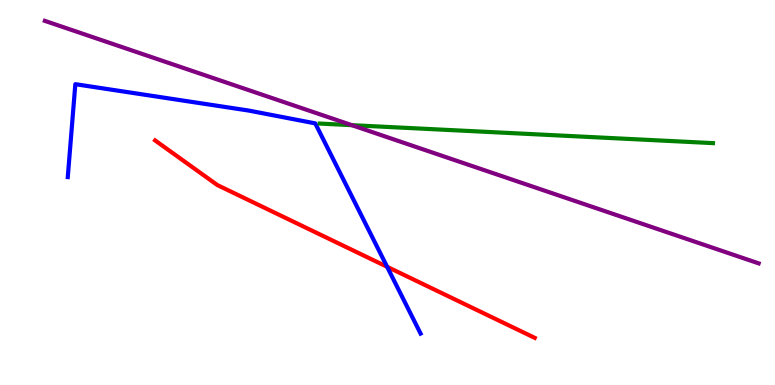[{'lines': ['blue', 'red'], 'intersections': [{'x': 5.0, 'y': 3.07}]}, {'lines': ['green', 'red'], 'intersections': []}, {'lines': ['purple', 'red'], 'intersections': []}, {'lines': ['blue', 'green'], 'intersections': []}, {'lines': ['blue', 'purple'], 'intersections': []}, {'lines': ['green', 'purple'], 'intersections': [{'x': 4.54, 'y': 6.75}]}]